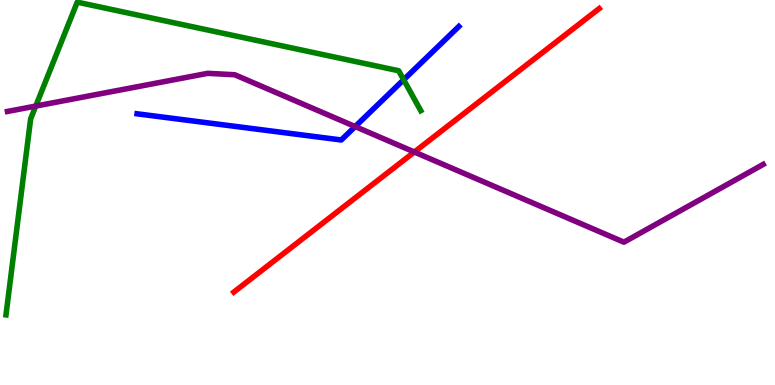[{'lines': ['blue', 'red'], 'intersections': []}, {'lines': ['green', 'red'], 'intersections': []}, {'lines': ['purple', 'red'], 'intersections': [{'x': 5.35, 'y': 6.05}]}, {'lines': ['blue', 'green'], 'intersections': [{'x': 5.21, 'y': 7.93}]}, {'lines': ['blue', 'purple'], 'intersections': [{'x': 4.58, 'y': 6.71}]}, {'lines': ['green', 'purple'], 'intersections': [{'x': 0.461, 'y': 7.24}]}]